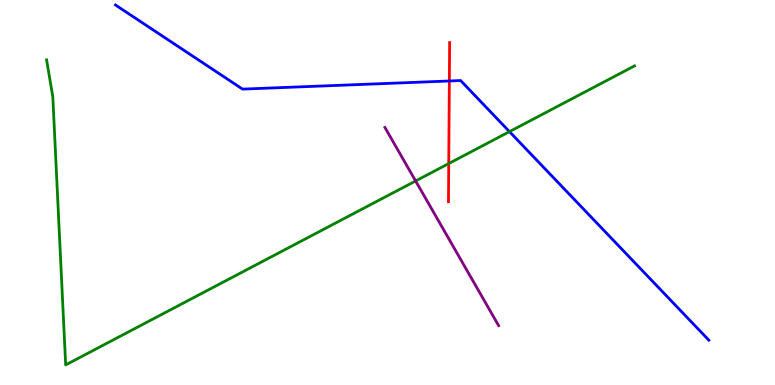[{'lines': ['blue', 'red'], 'intersections': [{'x': 5.8, 'y': 7.9}]}, {'lines': ['green', 'red'], 'intersections': [{'x': 5.79, 'y': 5.75}]}, {'lines': ['purple', 'red'], 'intersections': []}, {'lines': ['blue', 'green'], 'intersections': [{'x': 6.57, 'y': 6.58}]}, {'lines': ['blue', 'purple'], 'intersections': []}, {'lines': ['green', 'purple'], 'intersections': [{'x': 5.36, 'y': 5.3}]}]